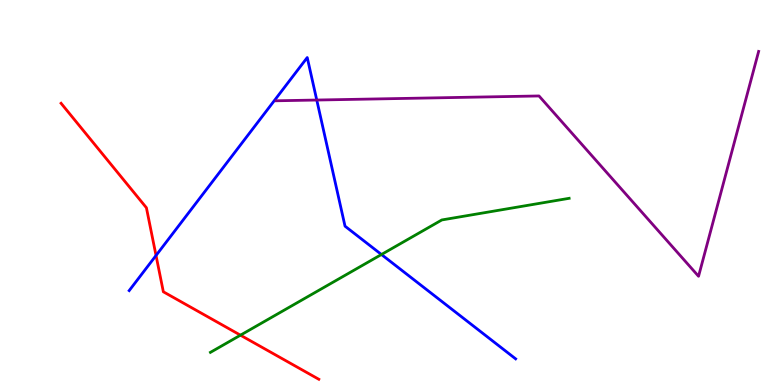[{'lines': ['blue', 'red'], 'intersections': [{'x': 2.01, 'y': 3.36}]}, {'lines': ['green', 'red'], 'intersections': [{'x': 3.1, 'y': 1.29}]}, {'lines': ['purple', 'red'], 'intersections': []}, {'lines': ['blue', 'green'], 'intersections': [{'x': 4.92, 'y': 3.39}]}, {'lines': ['blue', 'purple'], 'intersections': [{'x': 4.09, 'y': 7.4}]}, {'lines': ['green', 'purple'], 'intersections': []}]